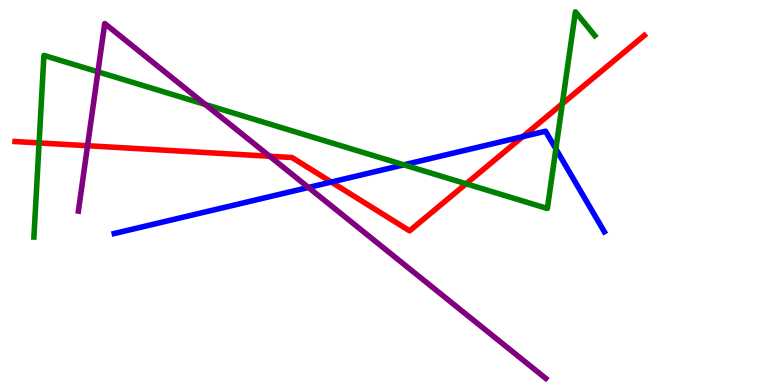[{'lines': ['blue', 'red'], 'intersections': [{'x': 4.28, 'y': 5.27}, {'x': 6.75, 'y': 6.45}]}, {'lines': ['green', 'red'], 'intersections': [{'x': 0.504, 'y': 6.29}, {'x': 6.01, 'y': 5.23}, {'x': 7.26, 'y': 7.31}]}, {'lines': ['purple', 'red'], 'intersections': [{'x': 1.13, 'y': 6.21}, {'x': 3.48, 'y': 5.94}]}, {'lines': ['blue', 'green'], 'intersections': [{'x': 5.21, 'y': 5.72}, {'x': 7.17, 'y': 6.13}]}, {'lines': ['blue', 'purple'], 'intersections': [{'x': 3.98, 'y': 5.13}]}, {'lines': ['green', 'purple'], 'intersections': [{'x': 1.26, 'y': 8.13}, {'x': 2.65, 'y': 7.29}]}]